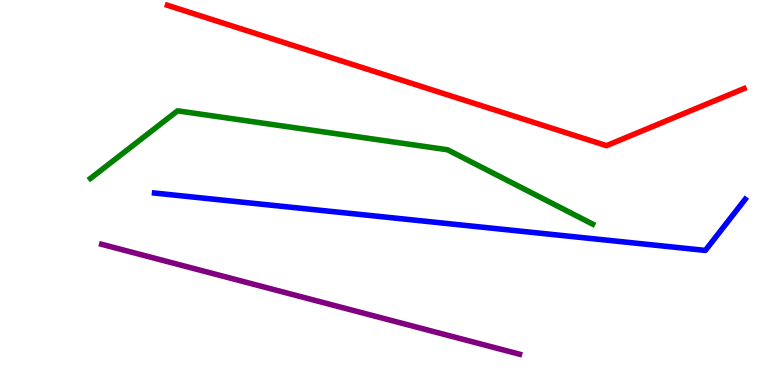[{'lines': ['blue', 'red'], 'intersections': []}, {'lines': ['green', 'red'], 'intersections': []}, {'lines': ['purple', 'red'], 'intersections': []}, {'lines': ['blue', 'green'], 'intersections': []}, {'lines': ['blue', 'purple'], 'intersections': []}, {'lines': ['green', 'purple'], 'intersections': []}]